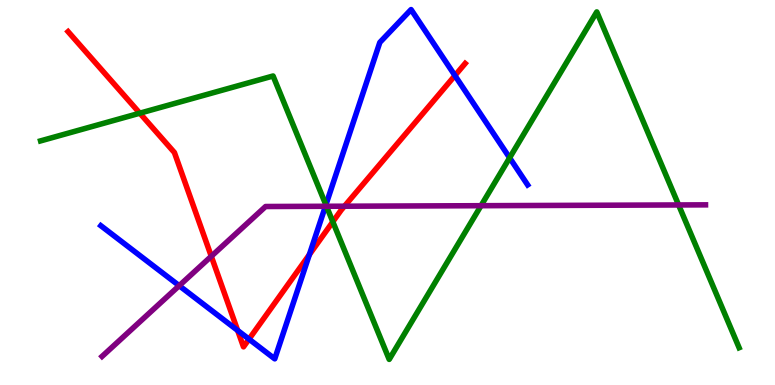[{'lines': ['blue', 'red'], 'intersections': [{'x': 3.07, 'y': 1.42}, {'x': 3.21, 'y': 1.19}, {'x': 3.99, 'y': 3.39}, {'x': 5.87, 'y': 8.04}]}, {'lines': ['green', 'red'], 'intersections': [{'x': 1.8, 'y': 7.06}, {'x': 4.29, 'y': 4.24}]}, {'lines': ['purple', 'red'], 'intersections': [{'x': 2.73, 'y': 3.34}, {'x': 4.44, 'y': 4.64}]}, {'lines': ['blue', 'green'], 'intersections': [{'x': 4.2, 'y': 4.68}, {'x': 6.58, 'y': 5.9}]}, {'lines': ['blue', 'purple'], 'intersections': [{'x': 2.31, 'y': 2.58}, {'x': 4.2, 'y': 4.64}]}, {'lines': ['green', 'purple'], 'intersections': [{'x': 4.21, 'y': 4.64}, {'x': 6.21, 'y': 4.66}, {'x': 8.76, 'y': 4.68}]}]